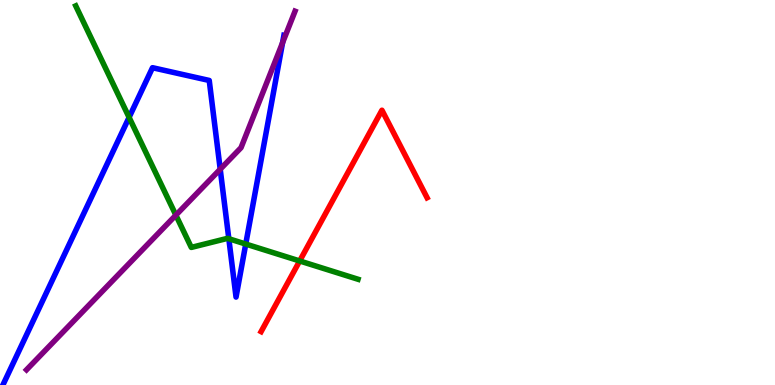[{'lines': ['blue', 'red'], 'intersections': []}, {'lines': ['green', 'red'], 'intersections': [{'x': 3.87, 'y': 3.22}]}, {'lines': ['purple', 'red'], 'intersections': []}, {'lines': ['blue', 'green'], 'intersections': [{'x': 1.67, 'y': 6.95}, {'x': 2.95, 'y': 3.8}, {'x': 3.17, 'y': 3.66}]}, {'lines': ['blue', 'purple'], 'intersections': [{'x': 2.84, 'y': 5.6}, {'x': 3.65, 'y': 8.89}]}, {'lines': ['green', 'purple'], 'intersections': [{'x': 2.27, 'y': 4.41}]}]